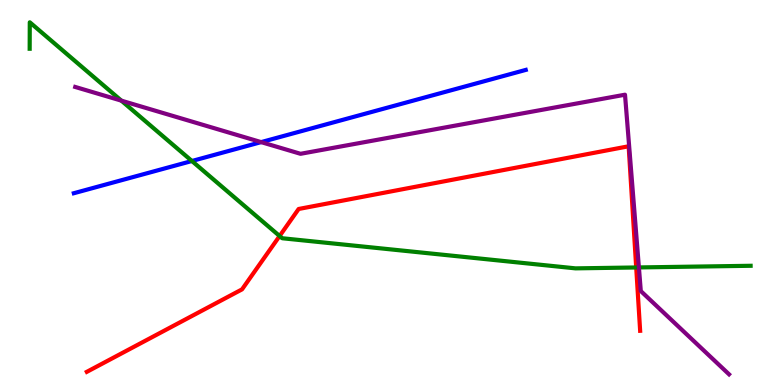[{'lines': ['blue', 'red'], 'intersections': []}, {'lines': ['green', 'red'], 'intersections': [{'x': 3.61, 'y': 3.87}, {'x': 8.21, 'y': 3.05}]}, {'lines': ['purple', 'red'], 'intersections': []}, {'lines': ['blue', 'green'], 'intersections': [{'x': 2.48, 'y': 5.82}]}, {'lines': ['blue', 'purple'], 'intersections': [{'x': 3.37, 'y': 6.31}]}, {'lines': ['green', 'purple'], 'intersections': [{'x': 1.57, 'y': 7.39}, {'x': 8.24, 'y': 3.05}]}]